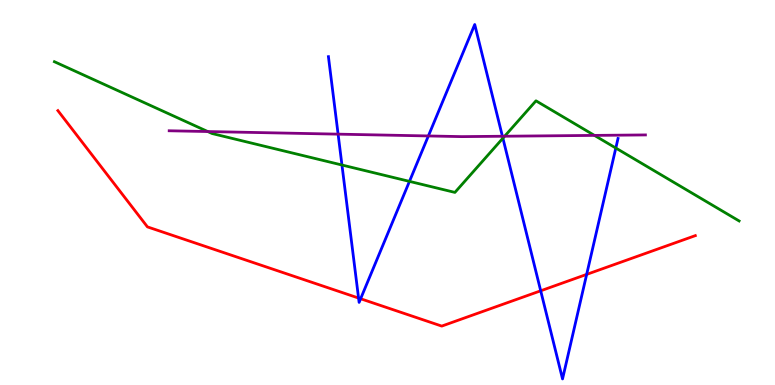[{'lines': ['blue', 'red'], 'intersections': [{'x': 4.63, 'y': 2.26}, {'x': 4.65, 'y': 2.24}, {'x': 6.98, 'y': 2.45}, {'x': 7.57, 'y': 2.87}]}, {'lines': ['green', 'red'], 'intersections': []}, {'lines': ['purple', 'red'], 'intersections': []}, {'lines': ['blue', 'green'], 'intersections': [{'x': 4.41, 'y': 5.71}, {'x': 5.28, 'y': 5.29}, {'x': 6.49, 'y': 6.41}, {'x': 7.95, 'y': 6.15}]}, {'lines': ['blue', 'purple'], 'intersections': [{'x': 4.36, 'y': 6.52}, {'x': 5.53, 'y': 6.47}, {'x': 6.48, 'y': 6.46}]}, {'lines': ['green', 'purple'], 'intersections': [{'x': 2.68, 'y': 6.58}, {'x': 6.51, 'y': 6.46}, {'x': 7.67, 'y': 6.48}]}]